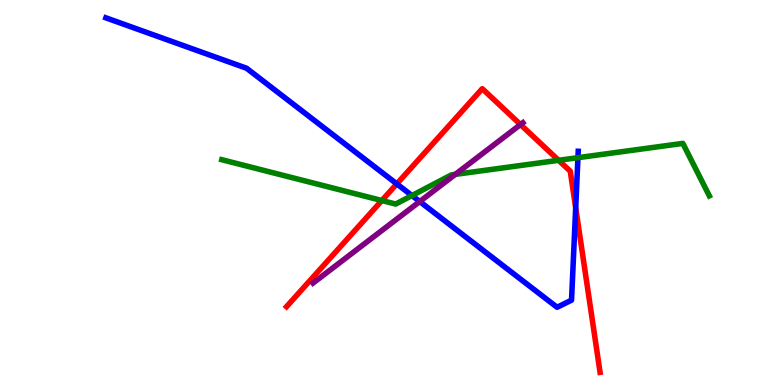[{'lines': ['blue', 'red'], 'intersections': [{'x': 5.12, 'y': 5.22}, {'x': 7.43, 'y': 4.6}]}, {'lines': ['green', 'red'], 'intersections': [{'x': 4.93, 'y': 4.79}, {'x': 7.21, 'y': 5.84}]}, {'lines': ['purple', 'red'], 'intersections': [{'x': 6.72, 'y': 6.76}]}, {'lines': ['blue', 'green'], 'intersections': [{'x': 5.32, 'y': 4.92}, {'x': 7.46, 'y': 5.9}]}, {'lines': ['blue', 'purple'], 'intersections': [{'x': 5.42, 'y': 4.77}]}, {'lines': ['green', 'purple'], 'intersections': [{'x': 5.87, 'y': 5.47}]}]